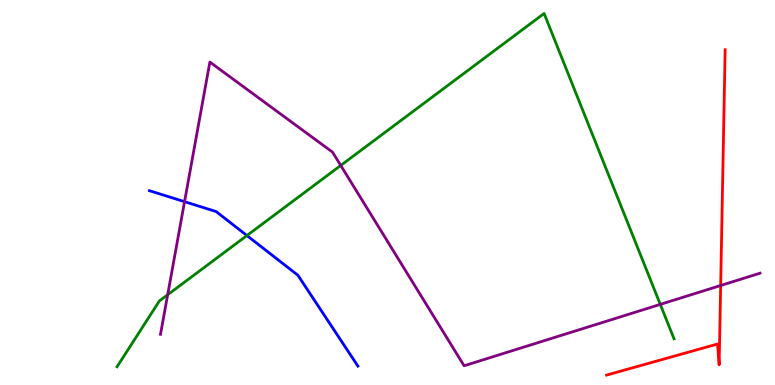[{'lines': ['blue', 'red'], 'intersections': []}, {'lines': ['green', 'red'], 'intersections': []}, {'lines': ['purple', 'red'], 'intersections': [{'x': 9.3, 'y': 2.58}]}, {'lines': ['blue', 'green'], 'intersections': [{'x': 3.19, 'y': 3.88}]}, {'lines': ['blue', 'purple'], 'intersections': [{'x': 2.38, 'y': 4.76}]}, {'lines': ['green', 'purple'], 'intersections': [{'x': 2.16, 'y': 2.34}, {'x': 4.4, 'y': 5.7}, {'x': 8.52, 'y': 2.09}]}]